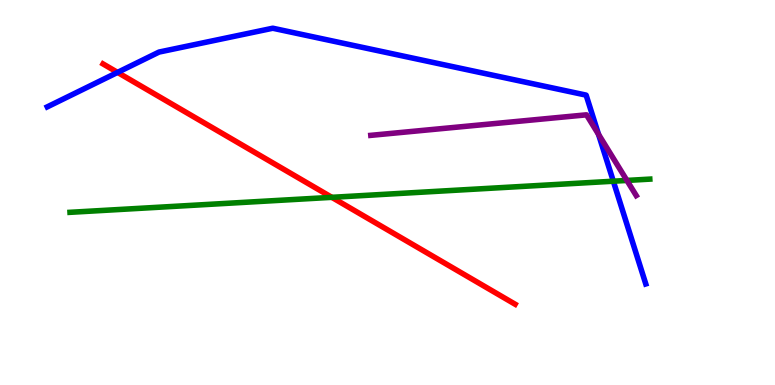[{'lines': ['blue', 'red'], 'intersections': [{'x': 1.52, 'y': 8.12}]}, {'lines': ['green', 'red'], 'intersections': [{'x': 4.28, 'y': 4.87}]}, {'lines': ['purple', 'red'], 'intersections': []}, {'lines': ['blue', 'green'], 'intersections': [{'x': 7.91, 'y': 5.29}]}, {'lines': ['blue', 'purple'], 'intersections': [{'x': 7.72, 'y': 6.51}]}, {'lines': ['green', 'purple'], 'intersections': [{'x': 8.09, 'y': 5.31}]}]